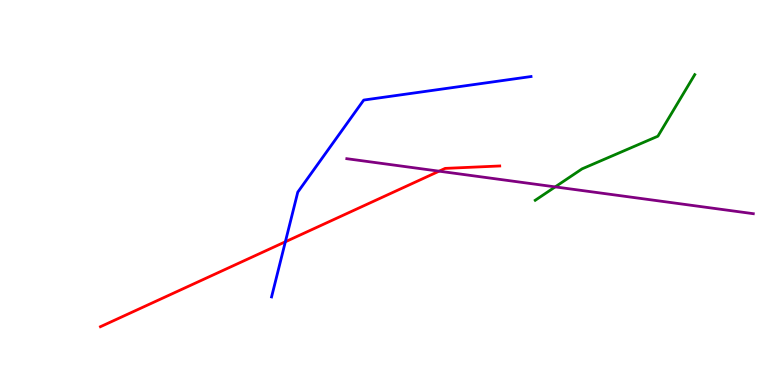[{'lines': ['blue', 'red'], 'intersections': [{'x': 3.68, 'y': 3.72}]}, {'lines': ['green', 'red'], 'intersections': []}, {'lines': ['purple', 'red'], 'intersections': [{'x': 5.67, 'y': 5.55}]}, {'lines': ['blue', 'green'], 'intersections': []}, {'lines': ['blue', 'purple'], 'intersections': []}, {'lines': ['green', 'purple'], 'intersections': [{'x': 7.16, 'y': 5.15}]}]